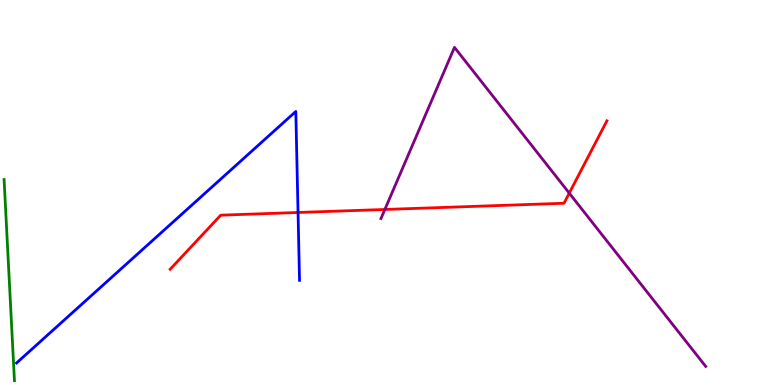[{'lines': ['blue', 'red'], 'intersections': [{'x': 3.85, 'y': 4.48}]}, {'lines': ['green', 'red'], 'intersections': []}, {'lines': ['purple', 'red'], 'intersections': [{'x': 4.97, 'y': 4.56}, {'x': 7.35, 'y': 4.98}]}, {'lines': ['blue', 'green'], 'intersections': []}, {'lines': ['blue', 'purple'], 'intersections': []}, {'lines': ['green', 'purple'], 'intersections': []}]